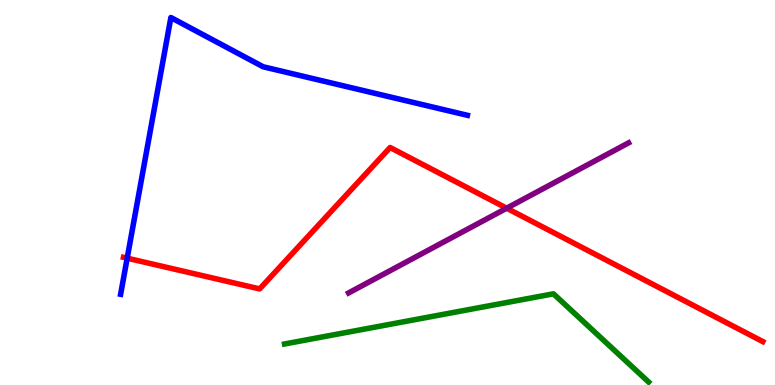[{'lines': ['blue', 'red'], 'intersections': [{'x': 1.64, 'y': 3.29}]}, {'lines': ['green', 'red'], 'intersections': []}, {'lines': ['purple', 'red'], 'intersections': [{'x': 6.54, 'y': 4.59}]}, {'lines': ['blue', 'green'], 'intersections': []}, {'lines': ['blue', 'purple'], 'intersections': []}, {'lines': ['green', 'purple'], 'intersections': []}]